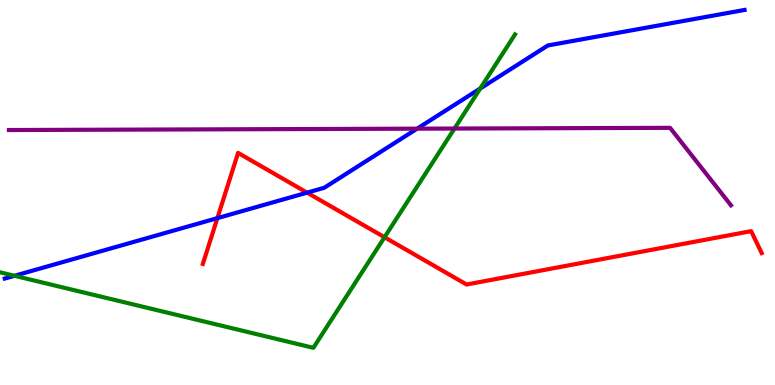[{'lines': ['blue', 'red'], 'intersections': [{'x': 2.8, 'y': 4.33}, {'x': 3.96, 'y': 5.0}]}, {'lines': ['green', 'red'], 'intersections': [{'x': 4.96, 'y': 3.84}]}, {'lines': ['purple', 'red'], 'intersections': []}, {'lines': ['blue', 'green'], 'intersections': [{'x': 0.187, 'y': 2.84}, {'x': 6.2, 'y': 7.7}]}, {'lines': ['blue', 'purple'], 'intersections': [{'x': 5.38, 'y': 6.66}]}, {'lines': ['green', 'purple'], 'intersections': [{'x': 5.86, 'y': 6.66}]}]